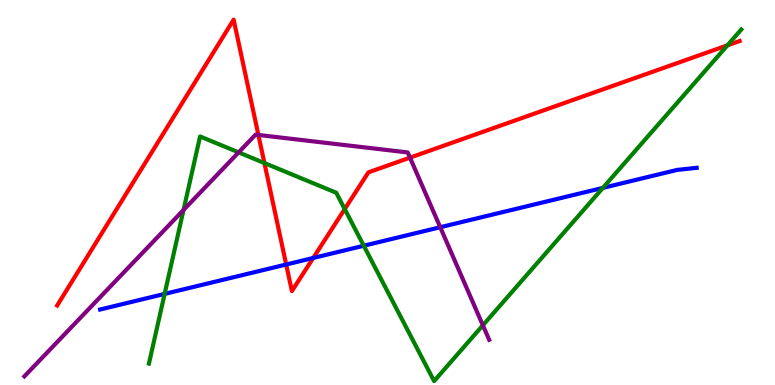[{'lines': ['blue', 'red'], 'intersections': [{'x': 3.69, 'y': 3.13}, {'x': 4.04, 'y': 3.3}]}, {'lines': ['green', 'red'], 'intersections': [{'x': 3.41, 'y': 5.76}, {'x': 4.45, 'y': 4.57}, {'x': 9.39, 'y': 8.82}]}, {'lines': ['purple', 'red'], 'intersections': [{'x': 3.33, 'y': 6.49}, {'x': 5.29, 'y': 5.91}]}, {'lines': ['blue', 'green'], 'intersections': [{'x': 2.12, 'y': 2.37}, {'x': 4.69, 'y': 3.62}, {'x': 7.78, 'y': 5.12}]}, {'lines': ['blue', 'purple'], 'intersections': [{'x': 5.68, 'y': 4.1}]}, {'lines': ['green', 'purple'], 'intersections': [{'x': 2.37, 'y': 4.55}, {'x': 3.08, 'y': 6.04}, {'x': 6.23, 'y': 1.55}]}]